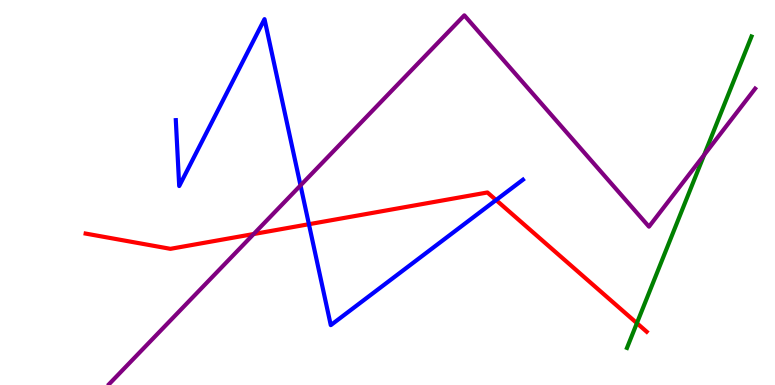[{'lines': ['blue', 'red'], 'intersections': [{'x': 3.99, 'y': 4.18}, {'x': 6.4, 'y': 4.8}]}, {'lines': ['green', 'red'], 'intersections': [{'x': 8.22, 'y': 1.61}]}, {'lines': ['purple', 'red'], 'intersections': [{'x': 3.27, 'y': 3.92}]}, {'lines': ['blue', 'green'], 'intersections': []}, {'lines': ['blue', 'purple'], 'intersections': [{'x': 3.88, 'y': 5.18}]}, {'lines': ['green', 'purple'], 'intersections': [{'x': 9.09, 'y': 5.98}]}]